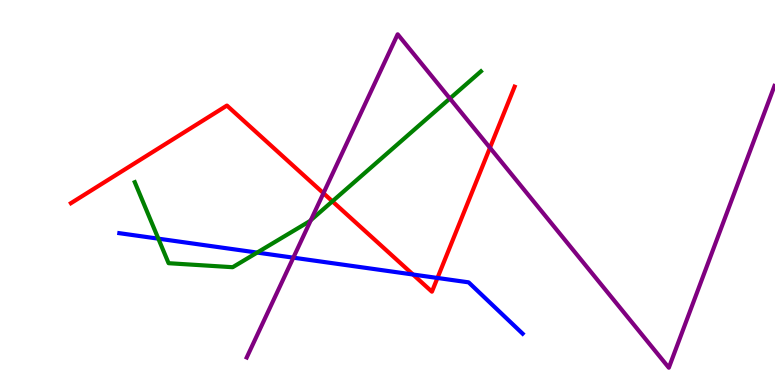[{'lines': ['blue', 'red'], 'intersections': [{'x': 5.33, 'y': 2.87}, {'x': 5.64, 'y': 2.78}]}, {'lines': ['green', 'red'], 'intersections': [{'x': 4.29, 'y': 4.77}]}, {'lines': ['purple', 'red'], 'intersections': [{'x': 4.17, 'y': 4.98}, {'x': 6.32, 'y': 6.16}]}, {'lines': ['blue', 'green'], 'intersections': [{'x': 2.04, 'y': 3.8}, {'x': 3.32, 'y': 3.44}]}, {'lines': ['blue', 'purple'], 'intersections': [{'x': 3.78, 'y': 3.31}]}, {'lines': ['green', 'purple'], 'intersections': [{'x': 4.01, 'y': 4.28}, {'x': 5.81, 'y': 7.44}]}]